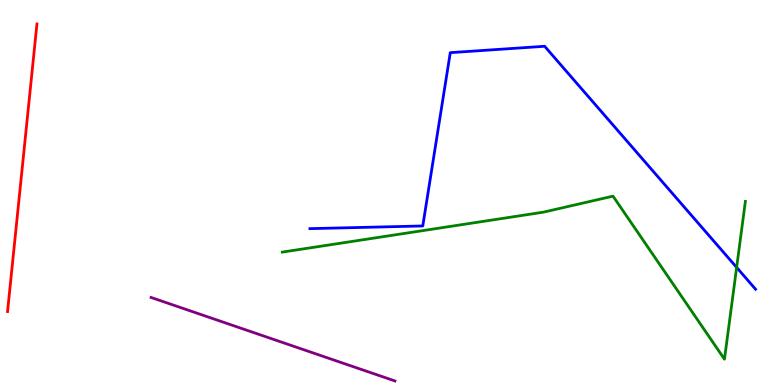[{'lines': ['blue', 'red'], 'intersections': []}, {'lines': ['green', 'red'], 'intersections': []}, {'lines': ['purple', 'red'], 'intersections': []}, {'lines': ['blue', 'green'], 'intersections': [{'x': 9.51, 'y': 3.05}]}, {'lines': ['blue', 'purple'], 'intersections': []}, {'lines': ['green', 'purple'], 'intersections': []}]